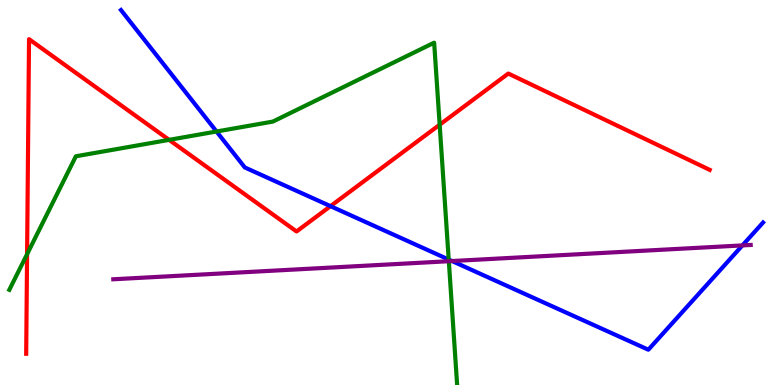[{'lines': ['blue', 'red'], 'intersections': [{'x': 4.26, 'y': 4.65}]}, {'lines': ['green', 'red'], 'intersections': [{'x': 0.35, 'y': 3.4}, {'x': 2.18, 'y': 6.37}, {'x': 5.67, 'y': 6.76}]}, {'lines': ['purple', 'red'], 'intersections': []}, {'lines': ['blue', 'green'], 'intersections': [{'x': 2.79, 'y': 6.58}, {'x': 5.79, 'y': 3.26}]}, {'lines': ['blue', 'purple'], 'intersections': [{'x': 5.83, 'y': 3.22}, {'x': 9.58, 'y': 3.63}]}, {'lines': ['green', 'purple'], 'intersections': [{'x': 5.79, 'y': 3.22}]}]